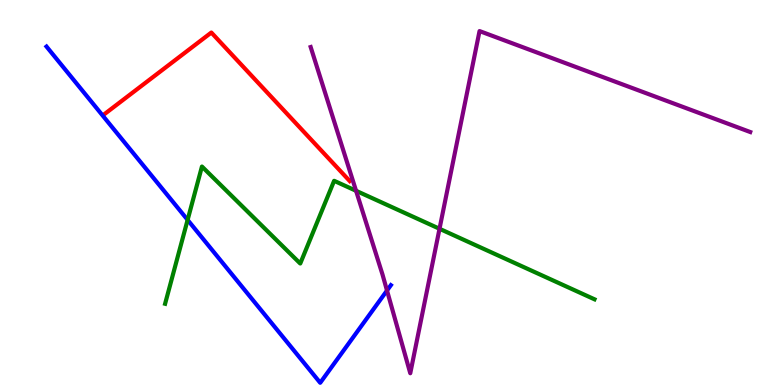[{'lines': ['blue', 'red'], 'intersections': []}, {'lines': ['green', 'red'], 'intersections': []}, {'lines': ['purple', 'red'], 'intersections': []}, {'lines': ['blue', 'green'], 'intersections': [{'x': 2.42, 'y': 4.29}]}, {'lines': ['blue', 'purple'], 'intersections': [{'x': 4.99, 'y': 2.45}]}, {'lines': ['green', 'purple'], 'intersections': [{'x': 4.59, 'y': 5.04}, {'x': 5.67, 'y': 4.06}]}]